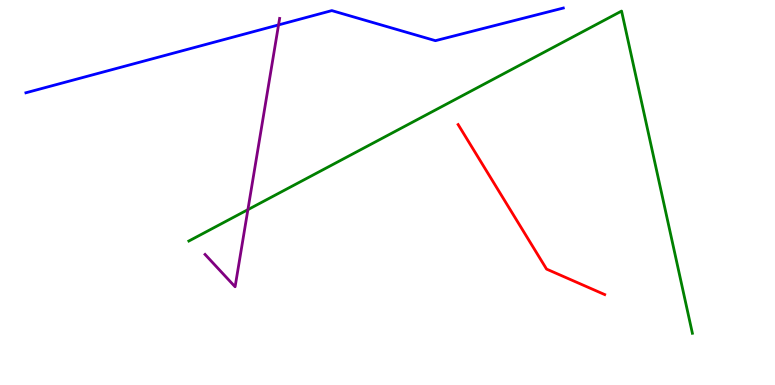[{'lines': ['blue', 'red'], 'intersections': []}, {'lines': ['green', 'red'], 'intersections': []}, {'lines': ['purple', 'red'], 'intersections': []}, {'lines': ['blue', 'green'], 'intersections': []}, {'lines': ['blue', 'purple'], 'intersections': [{'x': 3.59, 'y': 9.35}]}, {'lines': ['green', 'purple'], 'intersections': [{'x': 3.2, 'y': 4.55}]}]